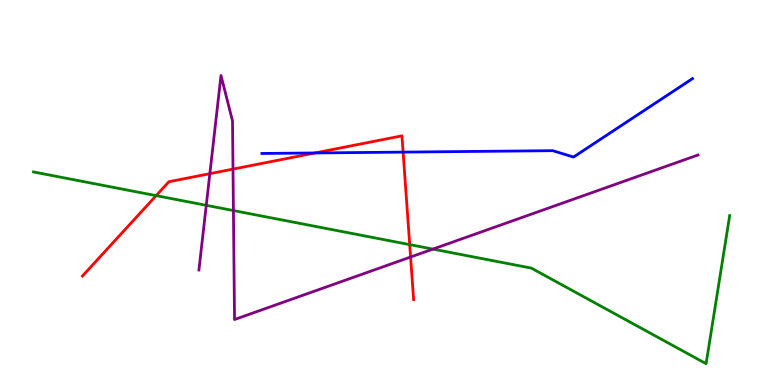[{'lines': ['blue', 'red'], 'intersections': [{'x': 4.06, 'y': 6.03}, {'x': 5.2, 'y': 6.05}]}, {'lines': ['green', 'red'], 'intersections': [{'x': 2.01, 'y': 4.92}, {'x': 5.29, 'y': 3.65}]}, {'lines': ['purple', 'red'], 'intersections': [{'x': 2.71, 'y': 5.49}, {'x': 3.01, 'y': 5.61}, {'x': 5.3, 'y': 3.32}]}, {'lines': ['blue', 'green'], 'intersections': []}, {'lines': ['blue', 'purple'], 'intersections': []}, {'lines': ['green', 'purple'], 'intersections': [{'x': 2.66, 'y': 4.67}, {'x': 3.01, 'y': 4.53}, {'x': 5.59, 'y': 3.53}]}]